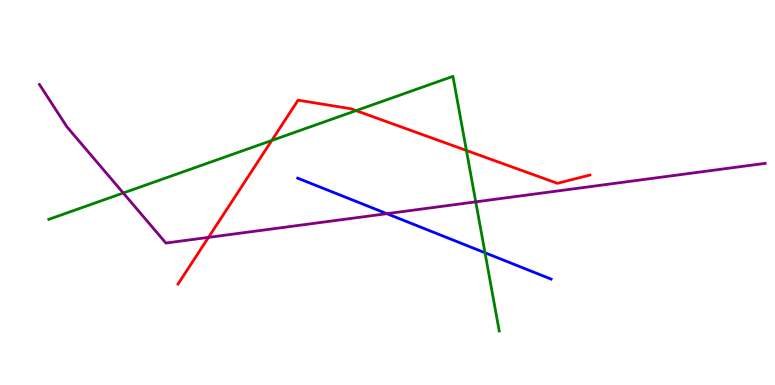[{'lines': ['blue', 'red'], 'intersections': []}, {'lines': ['green', 'red'], 'intersections': [{'x': 3.51, 'y': 6.35}, {'x': 4.59, 'y': 7.13}, {'x': 6.02, 'y': 6.09}]}, {'lines': ['purple', 'red'], 'intersections': [{'x': 2.69, 'y': 3.83}]}, {'lines': ['blue', 'green'], 'intersections': [{'x': 6.26, 'y': 3.43}]}, {'lines': ['blue', 'purple'], 'intersections': [{'x': 4.99, 'y': 4.45}]}, {'lines': ['green', 'purple'], 'intersections': [{'x': 1.59, 'y': 4.99}, {'x': 6.14, 'y': 4.76}]}]